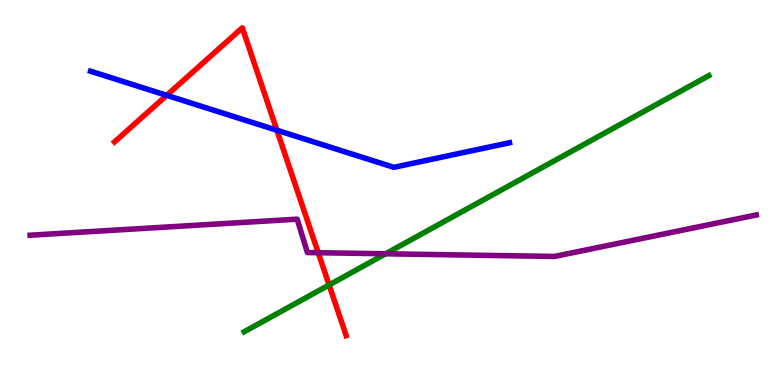[{'lines': ['blue', 'red'], 'intersections': [{'x': 2.15, 'y': 7.52}, {'x': 3.57, 'y': 6.62}]}, {'lines': ['green', 'red'], 'intersections': [{'x': 4.25, 'y': 2.6}]}, {'lines': ['purple', 'red'], 'intersections': [{'x': 4.11, 'y': 3.44}]}, {'lines': ['blue', 'green'], 'intersections': []}, {'lines': ['blue', 'purple'], 'intersections': []}, {'lines': ['green', 'purple'], 'intersections': [{'x': 4.98, 'y': 3.41}]}]